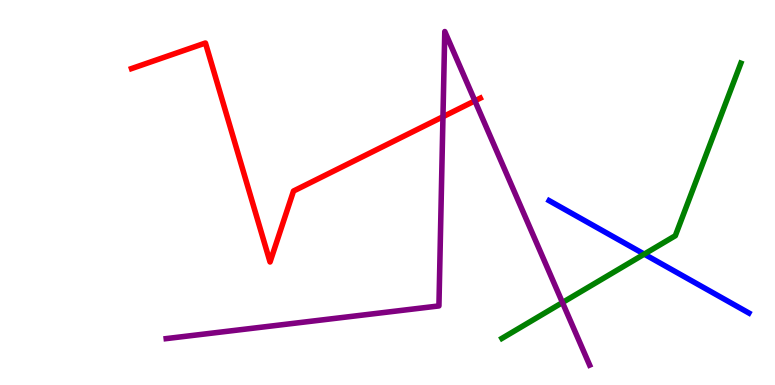[{'lines': ['blue', 'red'], 'intersections': []}, {'lines': ['green', 'red'], 'intersections': []}, {'lines': ['purple', 'red'], 'intersections': [{'x': 5.72, 'y': 6.97}, {'x': 6.13, 'y': 7.38}]}, {'lines': ['blue', 'green'], 'intersections': [{'x': 8.31, 'y': 3.4}]}, {'lines': ['blue', 'purple'], 'intersections': []}, {'lines': ['green', 'purple'], 'intersections': [{'x': 7.26, 'y': 2.14}]}]